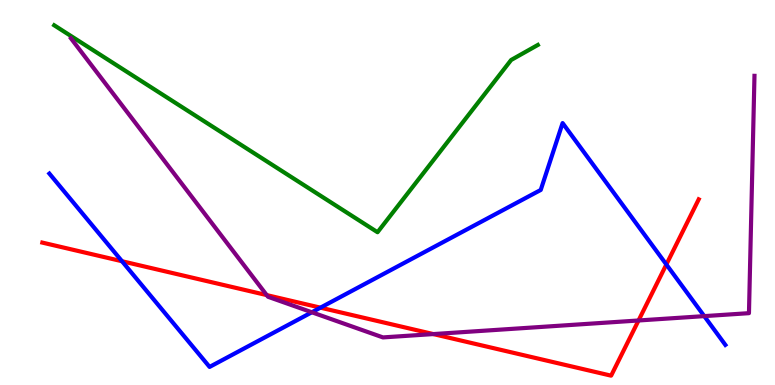[{'lines': ['blue', 'red'], 'intersections': [{'x': 1.57, 'y': 3.21}, {'x': 4.13, 'y': 2.01}, {'x': 8.6, 'y': 3.13}]}, {'lines': ['green', 'red'], 'intersections': []}, {'lines': ['purple', 'red'], 'intersections': [{'x': 3.44, 'y': 2.34}, {'x': 5.59, 'y': 1.32}, {'x': 8.24, 'y': 1.68}]}, {'lines': ['blue', 'green'], 'intersections': []}, {'lines': ['blue', 'purple'], 'intersections': [{'x': 4.02, 'y': 1.89}, {'x': 9.09, 'y': 1.79}]}, {'lines': ['green', 'purple'], 'intersections': []}]